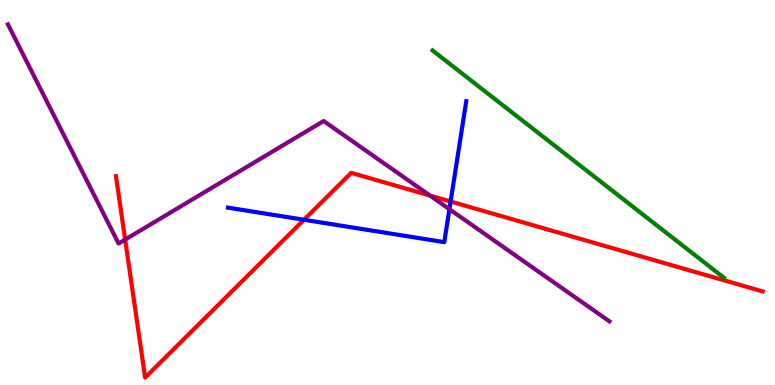[{'lines': ['blue', 'red'], 'intersections': [{'x': 3.92, 'y': 4.29}, {'x': 5.81, 'y': 4.77}]}, {'lines': ['green', 'red'], 'intersections': []}, {'lines': ['purple', 'red'], 'intersections': [{'x': 1.61, 'y': 3.78}, {'x': 5.55, 'y': 4.92}]}, {'lines': ['blue', 'green'], 'intersections': []}, {'lines': ['blue', 'purple'], 'intersections': [{'x': 5.8, 'y': 4.57}]}, {'lines': ['green', 'purple'], 'intersections': []}]